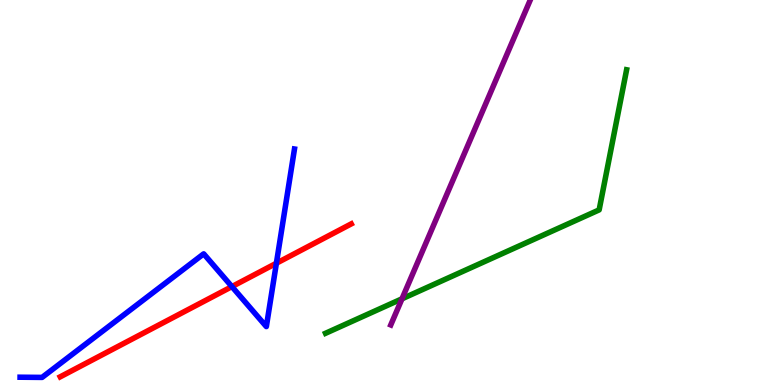[{'lines': ['blue', 'red'], 'intersections': [{'x': 2.99, 'y': 2.56}, {'x': 3.57, 'y': 3.16}]}, {'lines': ['green', 'red'], 'intersections': []}, {'lines': ['purple', 'red'], 'intersections': []}, {'lines': ['blue', 'green'], 'intersections': []}, {'lines': ['blue', 'purple'], 'intersections': []}, {'lines': ['green', 'purple'], 'intersections': [{'x': 5.19, 'y': 2.24}]}]